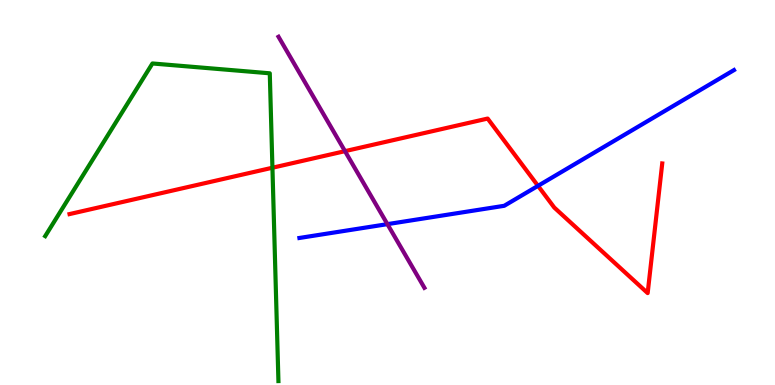[{'lines': ['blue', 'red'], 'intersections': [{'x': 6.94, 'y': 5.17}]}, {'lines': ['green', 'red'], 'intersections': [{'x': 3.52, 'y': 5.64}]}, {'lines': ['purple', 'red'], 'intersections': [{'x': 4.45, 'y': 6.07}]}, {'lines': ['blue', 'green'], 'intersections': []}, {'lines': ['blue', 'purple'], 'intersections': [{'x': 5.0, 'y': 4.18}]}, {'lines': ['green', 'purple'], 'intersections': []}]